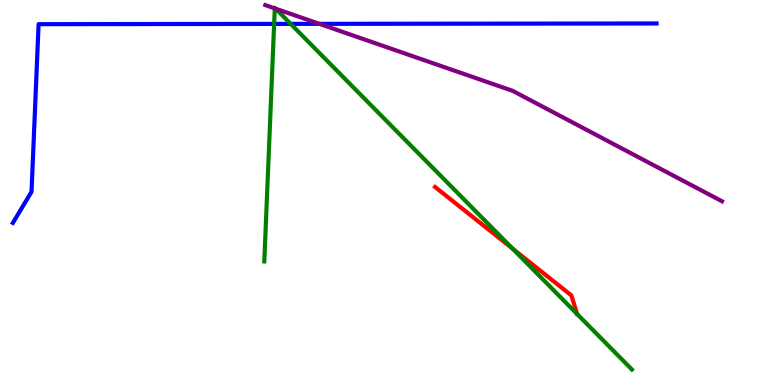[{'lines': ['blue', 'red'], 'intersections': []}, {'lines': ['green', 'red'], 'intersections': [{'x': 6.61, 'y': 3.54}]}, {'lines': ['purple', 'red'], 'intersections': []}, {'lines': ['blue', 'green'], 'intersections': [{'x': 3.54, 'y': 9.38}, {'x': 3.75, 'y': 9.38}]}, {'lines': ['blue', 'purple'], 'intersections': [{'x': 4.12, 'y': 9.38}]}, {'lines': ['green', 'purple'], 'intersections': [{'x': 3.55, 'y': 9.78}, {'x': 3.56, 'y': 9.77}]}]